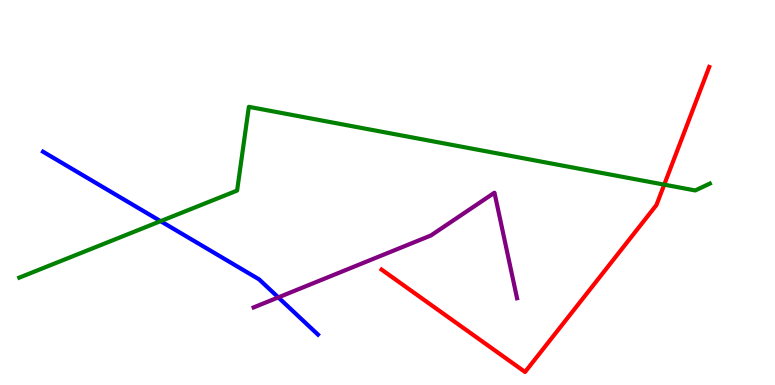[{'lines': ['blue', 'red'], 'intersections': []}, {'lines': ['green', 'red'], 'intersections': [{'x': 8.57, 'y': 5.2}]}, {'lines': ['purple', 'red'], 'intersections': []}, {'lines': ['blue', 'green'], 'intersections': [{'x': 2.07, 'y': 4.26}]}, {'lines': ['blue', 'purple'], 'intersections': [{'x': 3.59, 'y': 2.28}]}, {'lines': ['green', 'purple'], 'intersections': []}]